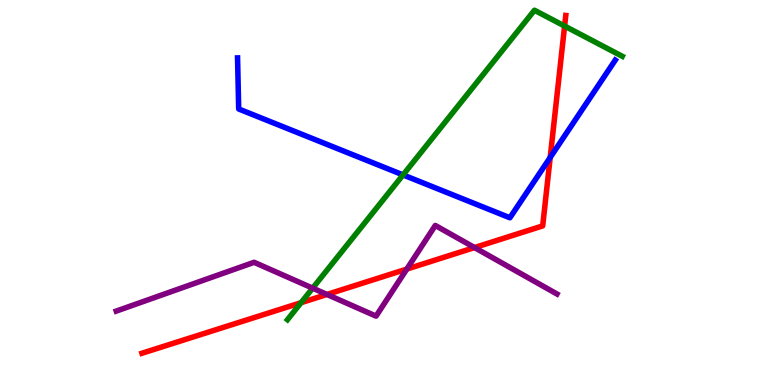[{'lines': ['blue', 'red'], 'intersections': [{'x': 7.1, 'y': 5.91}]}, {'lines': ['green', 'red'], 'intersections': [{'x': 3.88, 'y': 2.14}, {'x': 7.29, 'y': 9.32}]}, {'lines': ['purple', 'red'], 'intersections': [{'x': 4.22, 'y': 2.35}, {'x': 5.25, 'y': 3.01}, {'x': 6.12, 'y': 3.57}]}, {'lines': ['blue', 'green'], 'intersections': [{'x': 5.2, 'y': 5.46}]}, {'lines': ['blue', 'purple'], 'intersections': []}, {'lines': ['green', 'purple'], 'intersections': [{'x': 4.03, 'y': 2.52}]}]